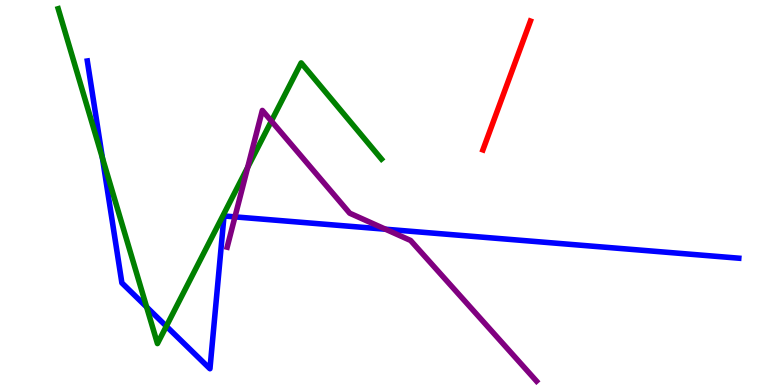[{'lines': ['blue', 'red'], 'intersections': []}, {'lines': ['green', 'red'], 'intersections': []}, {'lines': ['purple', 'red'], 'intersections': []}, {'lines': ['blue', 'green'], 'intersections': [{'x': 1.32, 'y': 5.9}, {'x': 1.89, 'y': 2.03}, {'x': 2.15, 'y': 1.53}]}, {'lines': ['blue', 'purple'], 'intersections': [{'x': 3.03, 'y': 4.37}, {'x': 4.97, 'y': 4.05}]}, {'lines': ['green', 'purple'], 'intersections': [{'x': 3.2, 'y': 5.65}, {'x': 3.5, 'y': 6.86}]}]